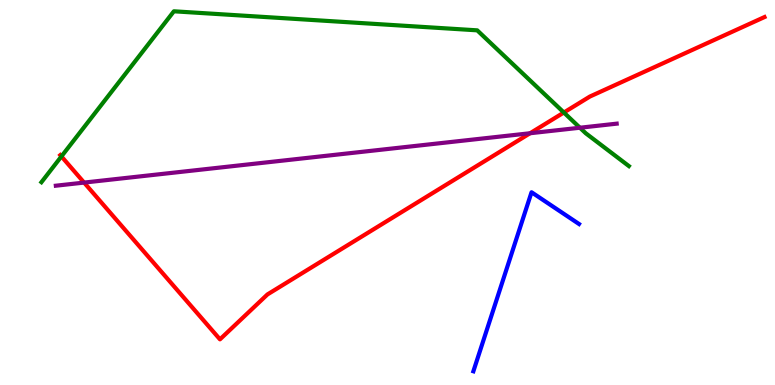[{'lines': ['blue', 'red'], 'intersections': []}, {'lines': ['green', 'red'], 'intersections': [{'x': 0.792, 'y': 5.94}, {'x': 7.28, 'y': 7.08}]}, {'lines': ['purple', 'red'], 'intersections': [{'x': 1.09, 'y': 5.26}, {'x': 6.84, 'y': 6.54}]}, {'lines': ['blue', 'green'], 'intersections': []}, {'lines': ['blue', 'purple'], 'intersections': []}, {'lines': ['green', 'purple'], 'intersections': [{'x': 7.48, 'y': 6.68}]}]